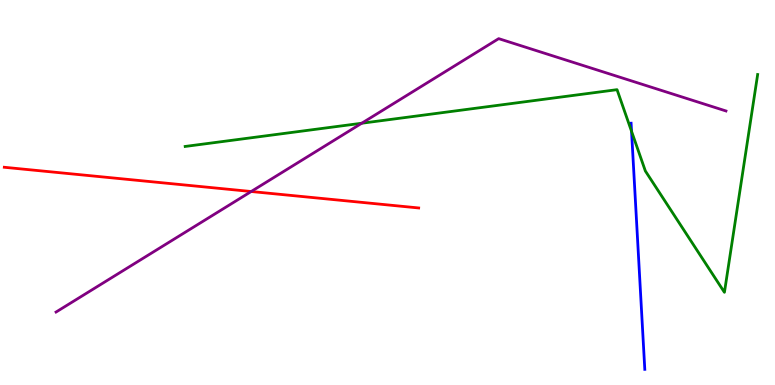[{'lines': ['blue', 'red'], 'intersections': []}, {'lines': ['green', 'red'], 'intersections': []}, {'lines': ['purple', 'red'], 'intersections': [{'x': 3.24, 'y': 5.03}]}, {'lines': ['blue', 'green'], 'intersections': [{'x': 8.15, 'y': 6.59}]}, {'lines': ['blue', 'purple'], 'intersections': []}, {'lines': ['green', 'purple'], 'intersections': [{'x': 4.67, 'y': 6.8}]}]